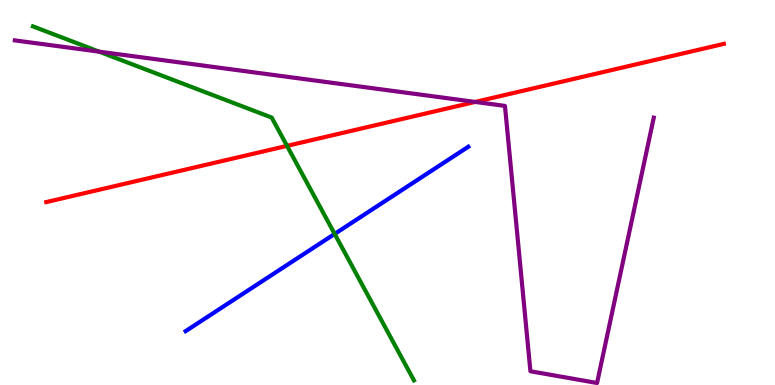[{'lines': ['blue', 'red'], 'intersections': []}, {'lines': ['green', 'red'], 'intersections': [{'x': 3.7, 'y': 6.21}]}, {'lines': ['purple', 'red'], 'intersections': [{'x': 6.13, 'y': 7.35}]}, {'lines': ['blue', 'green'], 'intersections': [{'x': 4.32, 'y': 3.92}]}, {'lines': ['blue', 'purple'], 'intersections': []}, {'lines': ['green', 'purple'], 'intersections': [{'x': 1.28, 'y': 8.66}]}]